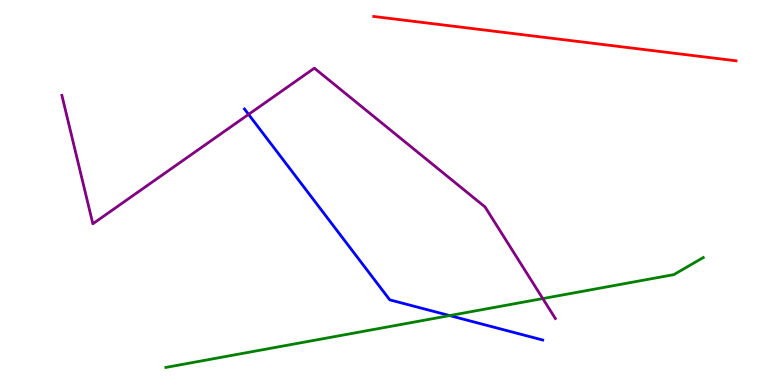[{'lines': ['blue', 'red'], 'intersections': []}, {'lines': ['green', 'red'], 'intersections': []}, {'lines': ['purple', 'red'], 'intersections': []}, {'lines': ['blue', 'green'], 'intersections': [{'x': 5.8, 'y': 1.8}]}, {'lines': ['blue', 'purple'], 'intersections': [{'x': 3.21, 'y': 7.03}]}, {'lines': ['green', 'purple'], 'intersections': [{'x': 7.0, 'y': 2.24}]}]